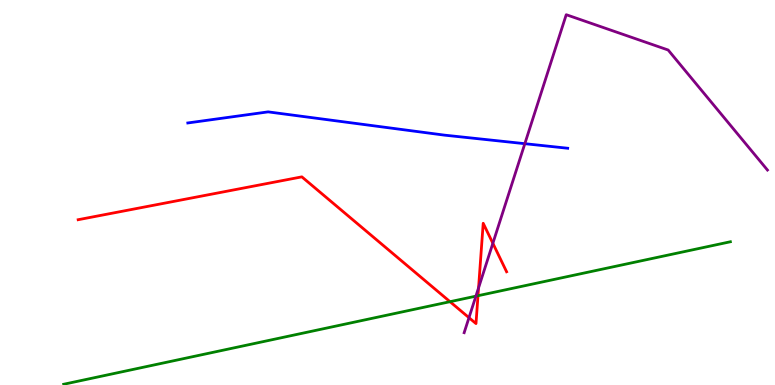[{'lines': ['blue', 'red'], 'intersections': []}, {'lines': ['green', 'red'], 'intersections': [{'x': 5.81, 'y': 2.16}, {'x': 6.17, 'y': 2.32}]}, {'lines': ['purple', 'red'], 'intersections': [{'x': 6.05, 'y': 1.75}, {'x': 6.17, 'y': 2.52}, {'x': 6.36, 'y': 3.68}]}, {'lines': ['blue', 'green'], 'intersections': []}, {'lines': ['blue', 'purple'], 'intersections': [{'x': 6.77, 'y': 6.27}]}, {'lines': ['green', 'purple'], 'intersections': [{'x': 6.14, 'y': 2.31}]}]